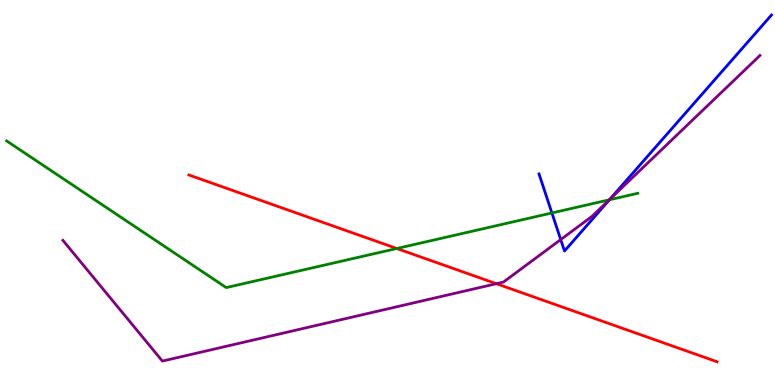[{'lines': ['blue', 'red'], 'intersections': []}, {'lines': ['green', 'red'], 'intersections': [{'x': 5.12, 'y': 3.55}]}, {'lines': ['purple', 'red'], 'intersections': [{'x': 6.4, 'y': 2.63}]}, {'lines': ['blue', 'green'], 'intersections': [{'x': 7.12, 'y': 4.47}, {'x': 7.86, 'y': 4.81}]}, {'lines': ['blue', 'purple'], 'intersections': [{'x': 7.23, 'y': 3.78}, {'x': 7.87, 'y': 4.83}]}, {'lines': ['green', 'purple'], 'intersections': [{'x': 7.86, 'y': 4.81}]}]